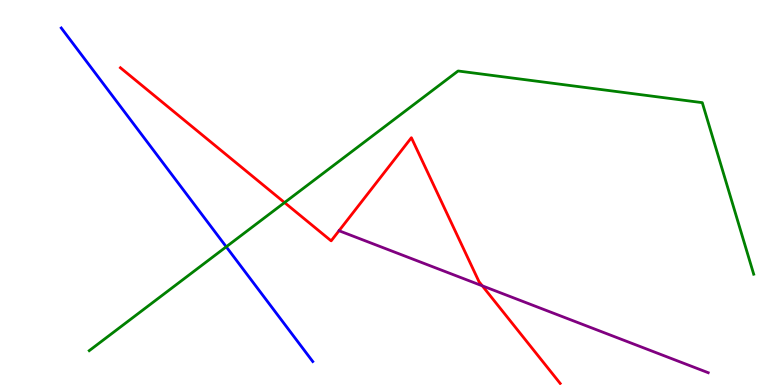[{'lines': ['blue', 'red'], 'intersections': []}, {'lines': ['green', 'red'], 'intersections': [{'x': 3.67, 'y': 4.74}]}, {'lines': ['purple', 'red'], 'intersections': [{'x': 6.22, 'y': 2.58}]}, {'lines': ['blue', 'green'], 'intersections': [{'x': 2.92, 'y': 3.59}]}, {'lines': ['blue', 'purple'], 'intersections': []}, {'lines': ['green', 'purple'], 'intersections': []}]